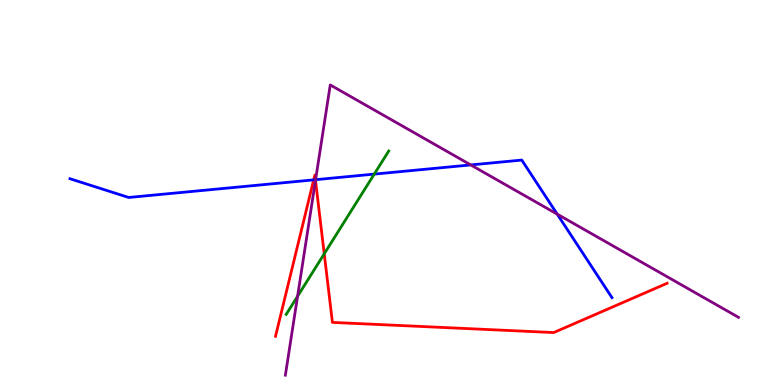[{'lines': ['blue', 'red'], 'intersections': [{'x': 4.05, 'y': 5.33}, {'x': 4.07, 'y': 5.33}]}, {'lines': ['green', 'red'], 'intersections': [{'x': 4.18, 'y': 3.41}]}, {'lines': ['purple', 'red'], 'intersections': [{'x': 4.07, 'y': 5.31}]}, {'lines': ['blue', 'green'], 'intersections': [{'x': 4.83, 'y': 5.48}]}, {'lines': ['blue', 'purple'], 'intersections': [{'x': 4.07, 'y': 5.33}, {'x': 6.07, 'y': 5.72}, {'x': 7.19, 'y': 4.44}]}, {'lines': ['green', 'purple'], 'intersections': [{'x': 3.84, 'y': 2.3}]}]